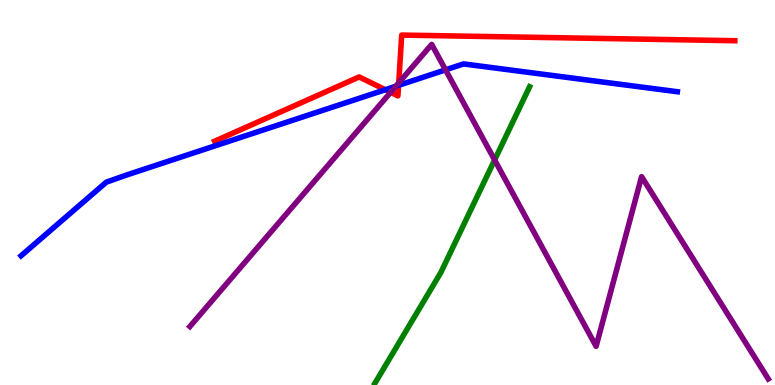[{'lines': ['blue', 'red'], 'intersections': [{'x': 4.97, 'y': 7.67}, {'x': 5.14, 'y': 7.78}]}, {'lines': ['green', 'red'], 'intersections': []}, {'lines': ['purple', 'red'], 'intersections': [{'x': 5.04, 'y': 7.6}, {'x': 5.14, 'y': 7.85}]}, {'lines': ['blue', 'green'], 'intersections': []}, {'lines': ['blue', 'purple'], 'intersections': [{'x': 5.11, 'y': 7.76}, {'x': 5.75, 'y': 8.19}]}, {'lines': ['green', 'purple'], 'intersections': [{'x': 6.38, 'y': 5.84}]}]